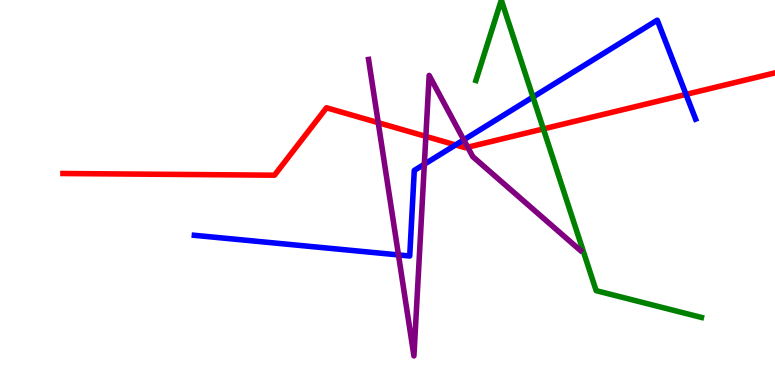[{'lines': ['blue', 'red'], 'intersections': [{'x': 5.88, 'y': 6.24}, {'x': 8.85, 'y': 7.55}]}, {'lines': ['green', 'red'], 'intersections': [{'x': 7.01, 'y': 6.65}]}, {'lines': ['purple', 'red'], 'intersections': [{'x': 4.88, 'y': 6.81}, {'x': 5.49, 'y': 6.46}, {'x': 6.04, 'y': 6.18}]}, {'lines': ['blue', 'green'], 'intersections': [{'x': 6.88, 'y': 7.48}]}, {'lines': ['blue', 'purple'], 'intersections': [{'x': 5.14, 'y': 3.38}, {'x': 5.48, 'y': 5.73}, {'x': 5.98, 'y': 6.37}]}, {'lines': ['green', 'purple'], 'intersections': []}]